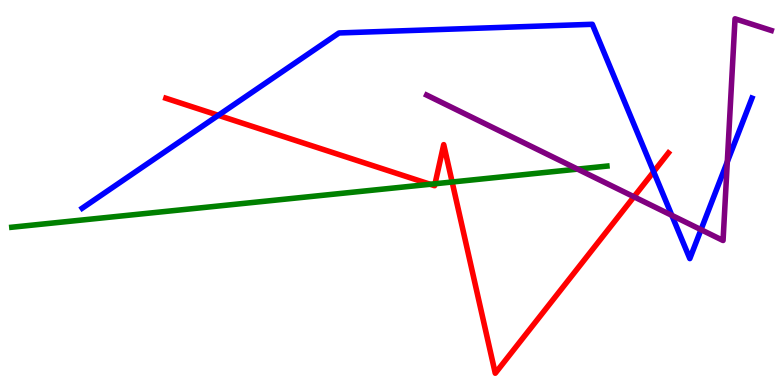[{'lines': ['blue', 'red'], 'intersections': [{'x': 2.82, 'y': 7.0}, {'x': 8.43, 'y': 5.54}]}, {'lines': ['green', 'red'], 'intersections': [{'x': 5.55, 'y': 5.21}, {'x': 5.61, 'y': 5.23}, {'x': 5.83, 'y': 5.27}]}, {'lines': ['purple', 'red'], 'intersections': [{'x': 8.18, 'y': 4.89}]}, {'lines': ['blue', 'green'], 'intersections': []}, {'lines': ['blue', 'purple'], 'intersections': [{'x': 8.67, 'y': 4.41}, {'x': 9.05, 'y': 4.03}, {'x': 9.38, 'y': 5.8}]}, {'lines': ['green', 'purple'], 'intersections': [{'x': 7.45, 'y': 5.61}]}]